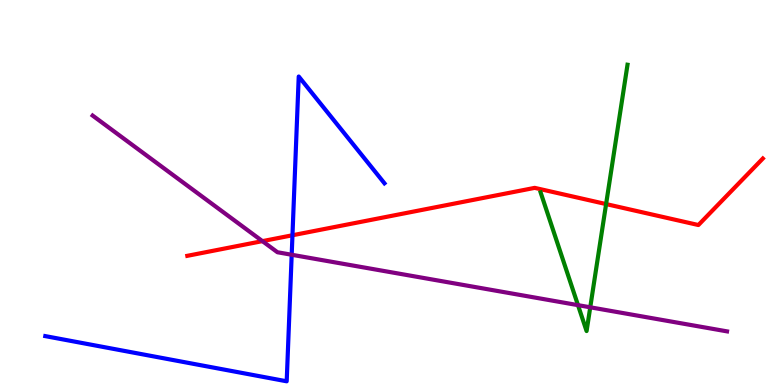[{'lines': ['blue', 'red'], 'intersections': [{'x': 3.77, 'y': 3.89}]}, {'lines': ['green', 'red'], 'intersections': [{'x': 7.82, 'y': 4.7}]}, {'lines': ['purple', 'red'], 'intersections': [{'x': 3.39, 'y': 3.74}]}, {'lines': ['blue', 'green'], 'intersections': []}, {'lines': ['blue', 'purple'], 'intersections': [{'x': 3.76, 'y': 3.38}]}, {'lines': ['green', 'purple'], 'intersections': [{'x': 7.46, 'y': 2.07}, {'x': 7.62, 'y': 2.02}]}]